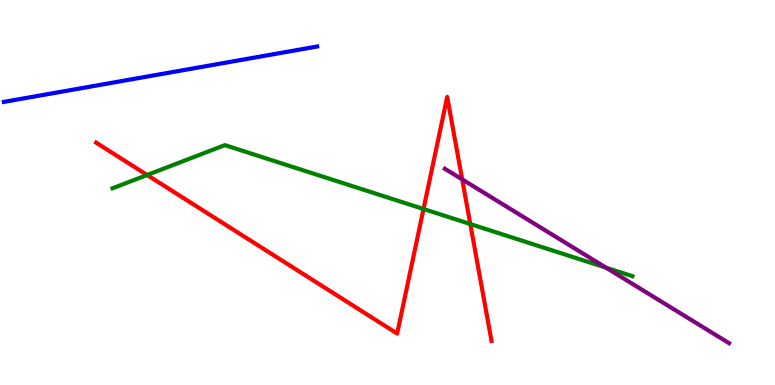[{'lines': ['blue', 'red'], 'intersections': []}, {'lines': ['green', 'red'], 'intersections': [{'x': 1.9, 'y': 5.45}, {'x': 5.46, 'y': 4.57}, {'x': 6.07, 'y': 4.18}]}, {'lines': ['purple', 'red'], 'intersections': [{'x': 5.96, 'y': 5.34}]}, {'lines': ['blue', 'green'], 'intersections': []}, {'lines': ['blue', 'purple'], 'intersections': []}, {'lines': ['green', 'purple'], 'intersections': [{'x': 7.82, 'y': 3.05}]}]